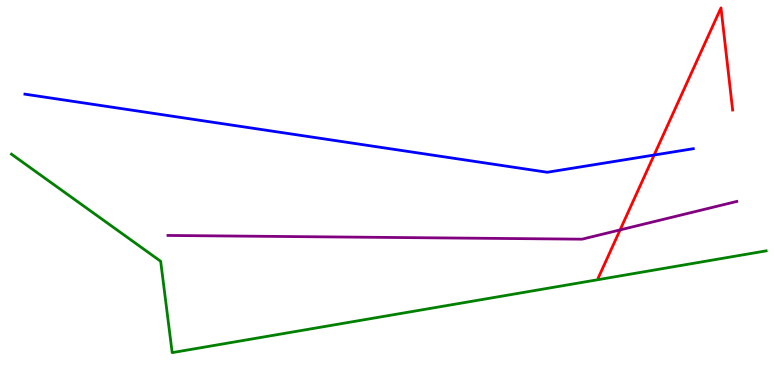[{'lines': ['blue', 'red'], 'intersections': [{'x': 8.44, 'y': 5.97}]}, {'lines': ['green', 'red'], 'intersections': []}, {'lines': ['purple', 'red'], 'intersections': [{'x': 8.0, 'y': 4.03}]}, {'lines': ['blue', 'green'], 'intersections': []}, {'lines': ['blue', 'purple'], 'intersections': []}, {'lines': ['green', 'purple'], 'intersections': []}]